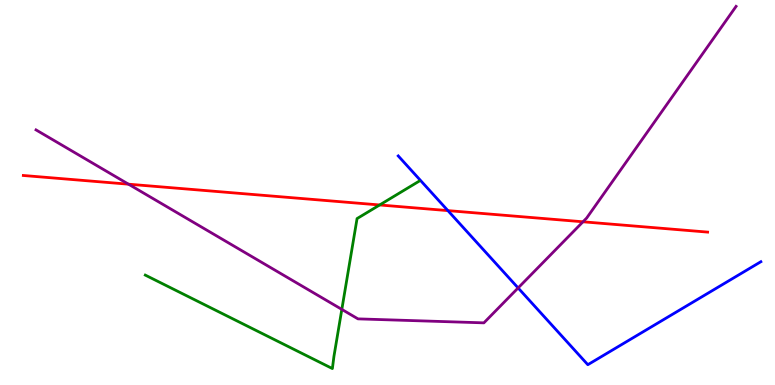[{'lines': ['blue', 'red'], 'intersections': [{'x': 5.78, 'y': 4.53}]}, {'lines': ['green', 'red'], 'intersections': [{'x': 4.9, 'y': 4.68}]}, {'lines': ['purple', 'red'], 'intersections': [{'x': 1.66, 'y': 5.22}, {'x': 7.52, 'y': 4.24}]}, {'lines': ['blue', 'green'], 'intersections': []}, {'lines': ['blue', 'purple'], 'intersections': [{'x': 6.69, 'y': 2.52}]}, {'lines': ['green', 'purple'], 'intersections': [{'x': 4.41, 'y': 1.96}]}]